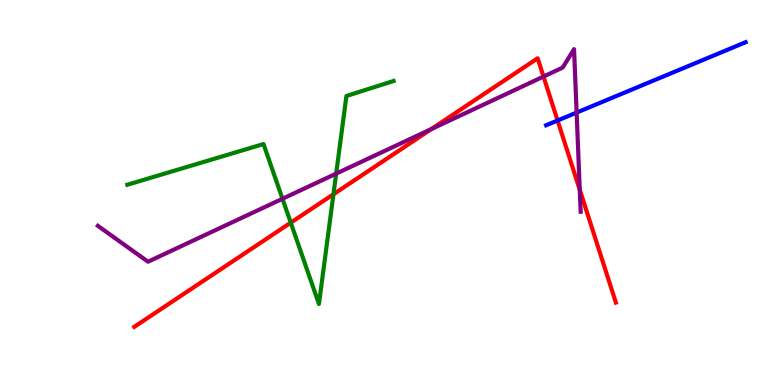[{'lines': ['blue', 'red'], 'intersections': [{'x': 7.19, 'y': 6.87}]}, {'lines': ['green', 'red'], 'intersections': [{'x': 3.75, 'y': 4.22}, {'x': 4.3, 'y': 4.95}]}, {'lines': ['purple', 'red'], 'intersections': [{'x': 5.57, 'y': 6.65}, {'x': 7.01, 'y': 8.01}, {'x': 7.48, 'y': 5.07}]}, {'lines': ['blue', 'green'], 'intersections': []}, {'lines': ['blue', 'purple'], 'intersections': [{'x': 7.44, 'y': 7.08}]}, {'lines': ['green', 'purple'], 'intersections': [{'x': 3.64, 'y': 4.84}, {'x': 4.34, 'y': 5.49}]}]